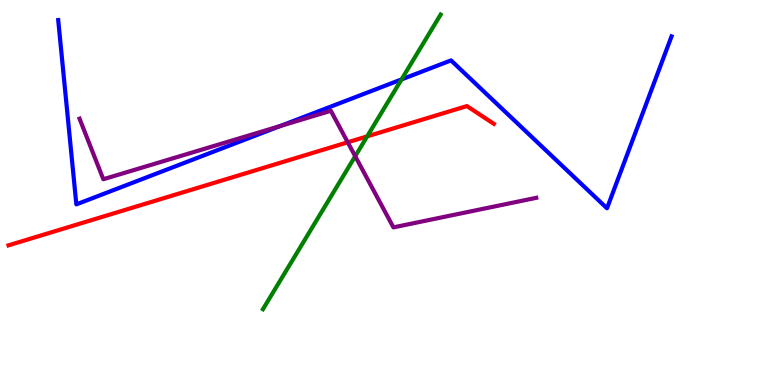[{'lines': ['blue', 'red'], 'intersections': []}, {'lines': ['green', 'red'], 'intersections': [{'x': 4.74, 'y': 6.46}]}, {'lines': ['purple', 'red'], 'intersections': [{'x': 4.49, 'y': 6.3}]}, {'lines': ['blue', 'green'], 'intersections': [{'x': 5.18, 'y': 7.94}]}, {'lines': ['blue', 'purple'], 'intersections': [{'x': 3.62, 'y': 6.73}]}, {'lines': ['green', 'purple'], 'intersections': [{'x': 4.58, 'y': 5.94}]}]